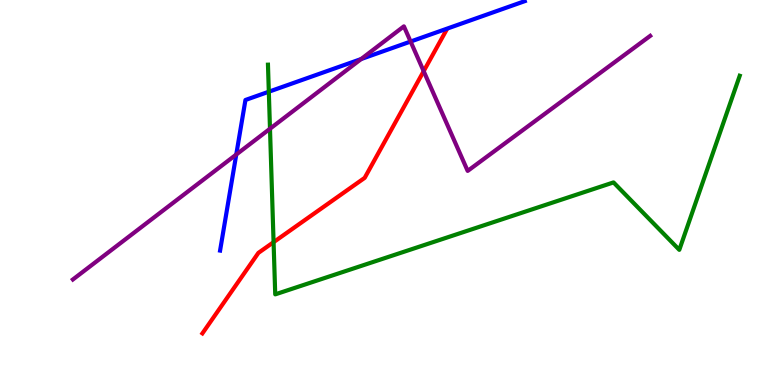[{'lines': ['blue', 'red'], 'intersections': []}, {'lines': ['green', 'red'], 'intersections': [{'x': 3.53, 'y': 3.71}]}, {'lines': ['purple', 'red'], 'intersections': [{'x': 5.47, 'y': 8.15}]}, {'lines': ['blue', 'green'], 'intersections': [{'x': 3.47, 'y': 7.62}]}, {'lines': ['blue', 'purple'], 'intersections': [{'x': 3.05, 'y': 5.99}, {'x': 4.66, 'y': 8.47}, {'x': 5.3, 'y': 8.92}]}, {'lines': ['green', 'purple'], 'intersections': [{'x': 3.48, 'y': 6.66}]}]